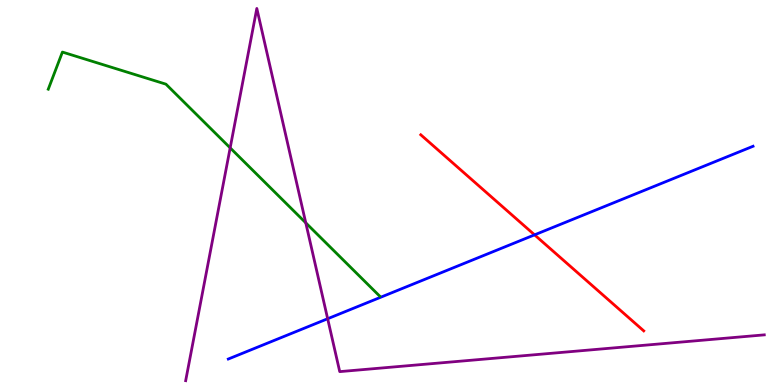[{'lines': ['blue', 'red'], 'intersections': [{'x': 6.9, 'y': 3.9}]}, {'lines': ['green', 'red'], 'intersections': []}, {'lines': ['purple', 'red'], 'intersections': []}, {'lines': ['blue', 'green'], 'intersections': []}, {'lines': ['blue', 'purple'], 'intersections': [{'x': 4.23, 'y': 1.72}]}, {'lines': ['green', 'purple'], 'intersections': [{'x': 2.97, 'y': 6.16}, {'x': 3.95, 'y': 4.21}]}]